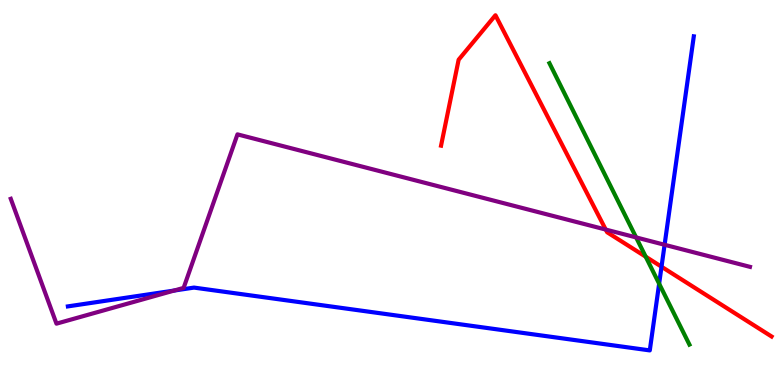[{'lines': ['blue', 'red'], 'intersections': [{'x': 8.54, 'y': 3.07}]}, {'lines': ['green', 'red'], 'intersections': [{'x': 8.33, 'y': 3.33}]}, {'lines': ['purple', 'red'], 'intersections': [{'x': 7.82, 'y': 4.04}]}, {'lines': ['blue', 'green'], 'intersections': [{'x': 8.51, 'y': 2.63}]}, {'lines': ['blue', 'purple'], 'intersections': [{'x': 2.25, 'y': 2.45}, {'x': 8.58, 'y': 3.64}]}, {'lines': ['green', 'purple'], 'intersections': [{'x': 8.21, 'y': 3.83}]}]